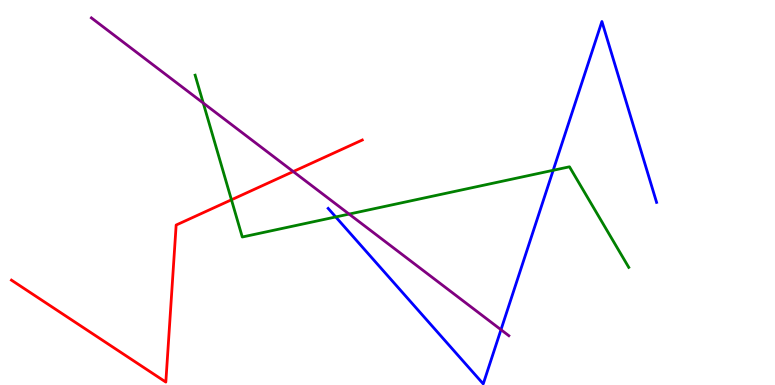[{'lines': ['blue', 'red'], 'intersections': []}, {'lines': ['green', 'red'], 'intersections': [{'x': 2.99, 'y': 4.81}]}, {'lines': ['purple', 'red'], 'intersections': [{'x': 3.78, 'y': 5.54}]}, {'lines': ['blue', 'green'], 'intersections': [{'x': 4.33, 'y': 4.36}, {'x': 7.14, 'y': 5.58}]}, {'lines': ['blue', 'purple'], 'intersections': [{'x': 6.46, 'y': 1.44}]}, {'lines': ['green', 'purple'], 'intersections': [{'x': 2.62, 'y': 7.32}, {'x': 4.5, 'y': 4.44}]}]